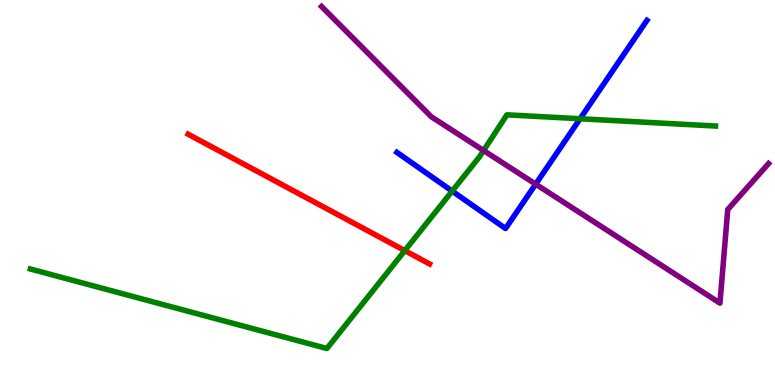[{'lines': ['blue', 'red'], 'intersections': []}, {'lines': ['green', 'red'], 'intersections': [{'x': 5.22, 'y': 3.49}]}, {'lines': ['purple', 'red'], 'intersections': []}, {'lines': ['blue', 'green'], 'intersections': [{'x': 5.83, 'y': 5.04}, {'x': 7.49, 'y': 6.92}]}, {'lines': ['blue', 'purple'], 'intersections': [{'x': 6.91, 'y': 5.22}]}, {'lines': ['green', 'purple'], 'intersections': [{'x': 6.24, 'y': 6.09}]}]